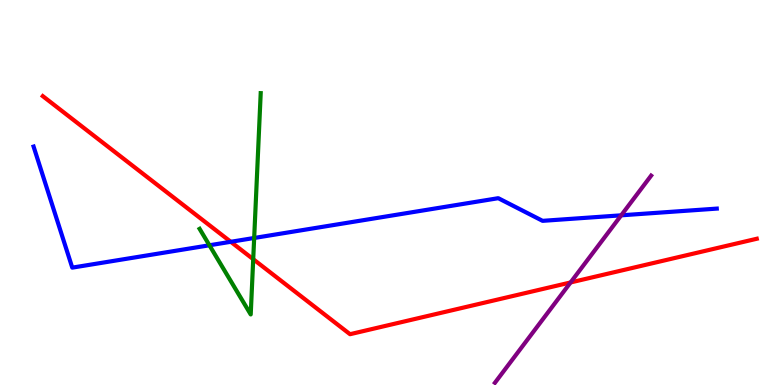[{'lines': ['blue', 'red'], 'intersections': [{'x': 2.98, 'y': 3.72}]}, {'lines': ['green', 'red'], 'intersections': [{'x': 3.27, 'y': 3.27}]}, {'lines': ['purple', 'red'], 'intersections': [{'x': 7.36, 'y': 2.66}]}, {'lines': ['blue', 'green'], 'intersections': [{'x': 2.7, 'y': 3.63}, {'x': 3.28, 'y': 3.82}]}, {'lines': ['blue', 'purple'], 'intersections': [{'x': 8.02, 'y': 4.41}]}, {'lines': ['green', 'purple'], 'intersections': []}]